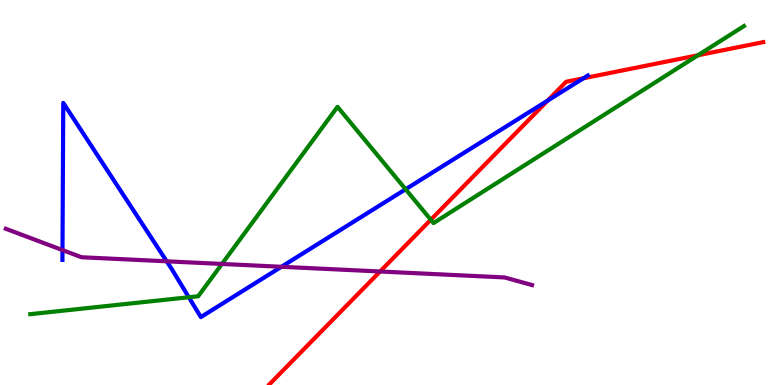[{'lines': ['blue', 'red'], 'intersections': [{'x': 7.07, 'y': 7.39}, {'x': 7.53, 'y': 7.97}]}, {'lines': ['green', 'red'], 'intersections': [{'x': 5.56, 'y': 4.29}, {'x': 9.01, 'y': 8.56}]}, {'lines': ['purple', 'red'], 'intersections': [{'x': 4.9, 'y': 2.95}]}, {'lines': ['blue', 'green'], 'intersections': [{'x': 2.44, 'y': 2.28}, {'x': 5.23, 'y': 5.08}]}, {'lines': ['blue', 'purple'], 'intersections': [{'x': 0.806, 'y': 3.5}, {'x': 2.15, 'y': 3.21}, {'x': 3.63, 'y': 3.07}]}, {'lines': ['green', 'purple'], 'intersections': [{'x': 2.86, 'y': 3.14}]}]